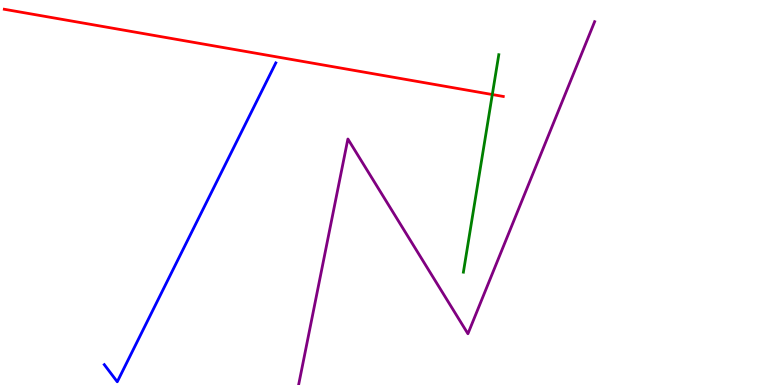[{'lines': ['blue', 'red'], 'intersections': []}, {'lines': ['green', 'red'], 'intersections': [{'x': 6.35, 'y': 7.54}]}, {'lines': ['purple', 'red'], 'intersections': []}, {'lines': ['blue', 'green'], 'intersections': []}, {'lines': ['blue', 'purple'], 'intersections': []}, {'lines': ['green', 'purple'], 'intersections': []}]